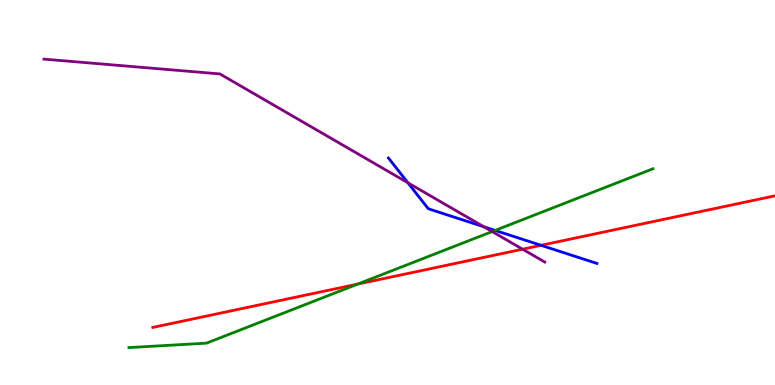[{'lines': ['blue', 'red'], 'intersections': [{'x': 6.98, 'y': 3.63}]}, {'lines': ['green', 'red'], 'intersections': [{'x': 4.62, 'y': 2.62}]}, {'lines': ['purple', 'red'], 'intersections': [{'x': 6.74, 'y': 3.53}]}, {'lines': ['blue', 'green'], 'intersections': [{'x': 6.39, 'y': 4.02}]}, {'lines': ['blue', 'purple'], 'intersections': [{'x': 5.26, 'y': 5.25}, {'x': 6.24, 'y': 4.11}]}, {'lines': ['green', 'purple'], 'intersections': [{'x': 6.35, 'y': 3.99}]}]